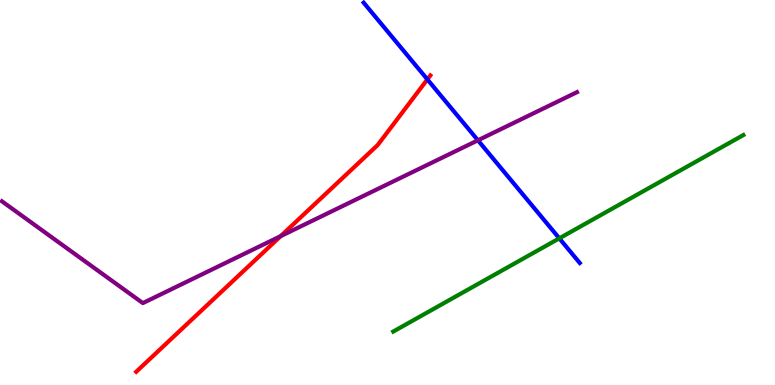[{'lines': ['blue', 'red'], 'intersections': [{'x': 5.51, 'y': 7.94}]}, {'lines': ['green', 'red'], 'intersections': []}, {'lines': ['purple', 'red'], 'intersections': [{'x': 3.62, 'y': 3.87}]}, {'lines': ['blue', 'green'], 'intersections': [{'x': 7.22, 'y': 3.81}]}, {'lines': ['blue', 'purple'], 'intersections': [{'x': 6.17, 'y': 6.36}]}, {'lines': ['green', 'purple'], 'intersections': []}]